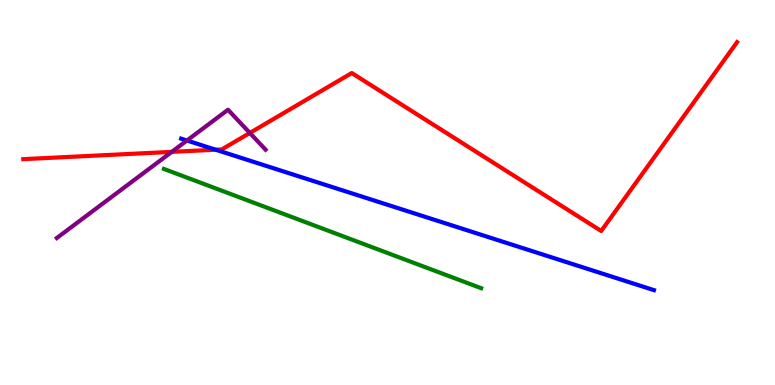[{'lines': ['blue', 'red'], 'intersections': [{'x': 2.78, 'y': 6.11}]}, {'lines': ['green', 'red'], 'intersections': []}, {'lines': ['purple', 'red'], 'intersections': [{'x': 2.22, 'y': 6.06}, {'x': 3.22, 'y': 6.55}]}, {'lines': ['blue', 'green'], 'intersections': []}, {'lines': ['blue', 'purple'], 'intersections': [{'x': 2.41, 'y': 6.35}]}, {'lines': ['green', 'purple'], 'intersections': []}]